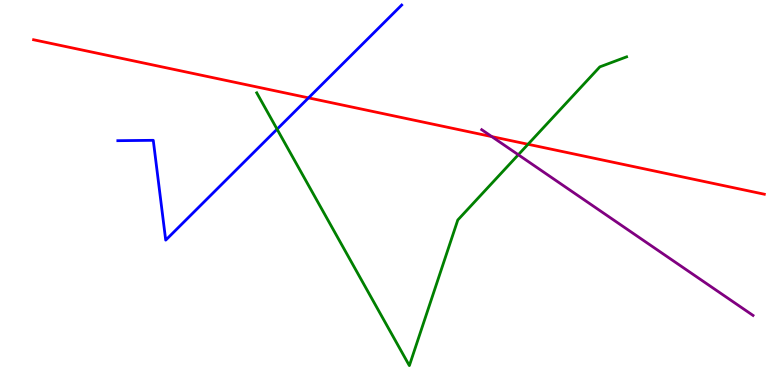[{'lines': ['blue', 'red'], 'intersections': [{'x': 3.98, 'y': 7.46}]}, {'lines': ['green', 'red'], 'intersections': [{'x': 6.81, 'y': 6.25}]}, {'lines': ['purple', 'red'], 'intersections': [{'x': 6.35, 'y': 6.45}]}, {'lines': ['blue', 'green'], 'intersections': [{'x': 3.58, 'y': 6.64}]}, {'lines': ['blue', 'purple'], 'intersections': []}, {'lines': ['green', 'purple'], 'intersections': [{'x': 6.69, 'y': 5.98}]}]